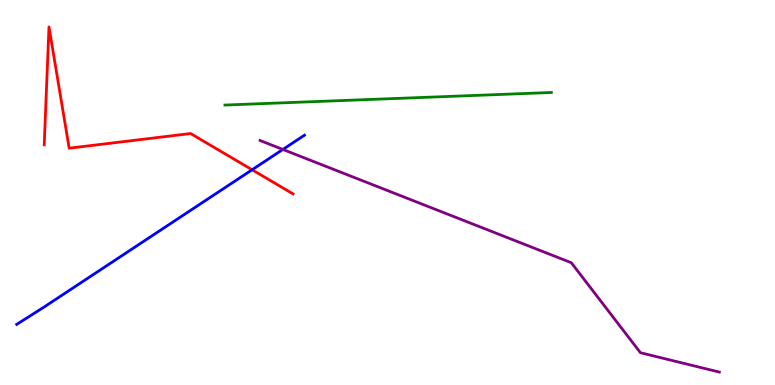[{'lines': ['blue', 'red'], 'intersections': [{'x': 3.25, 'y': 5.59}]}, {'lines': ['green', 'red'], 'intersections': []}, {'lines': ['purple', 'red'], 'intersections': []}, {'lines': ['blue', 'green'], 'intersections': []}, {'lines': ['blue', 'purple'], 'intersections': [{'x': 3.65, 'y': 6.12}]}, {'lines': ['green', 'purple'], 'intersections': []}]